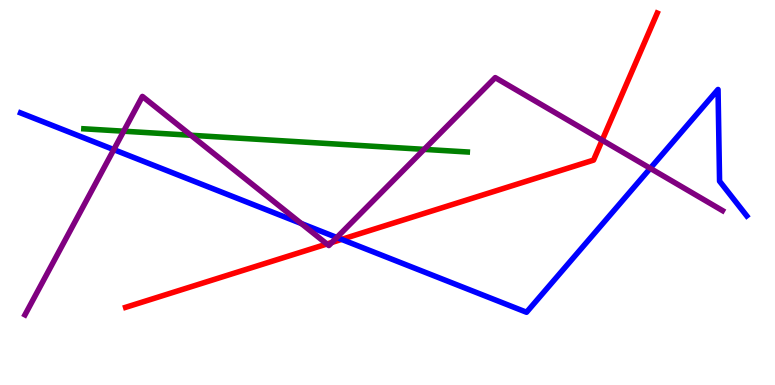[{'lines': ['blue', 'red'], 'intersections': [{'x': 4.41, 'y': 3.78}]}, {'lines': ['green', 'red'], 'intersections': []}, {'lines': ['purple', 'red'], 'intersections': [{'x': 4.22, 'y': 3.66}, {'x': 4.28, 'y': 3.7}, {'x': 7.77, 'y': 6.36}]}, {'lines': ['blue', 'green'], 'intersections': []}, {'lines': ['blue', 'purple'], 'intersections': [{'x': 1.47, 'y': 6.11}, {'x': 3.89, 'y': 4.19}, {'x': 4.35, 'y': 3.83}, {'x': 8.39, 'y': 5.63}]}, {'lines': ['green', 'purple'], 'intersections': [{'x': 1.6, 'y': 6.59}, {'x': 2.46, 'y': 6.49}, {'x': 5.47, 'y': 6.12}]}]